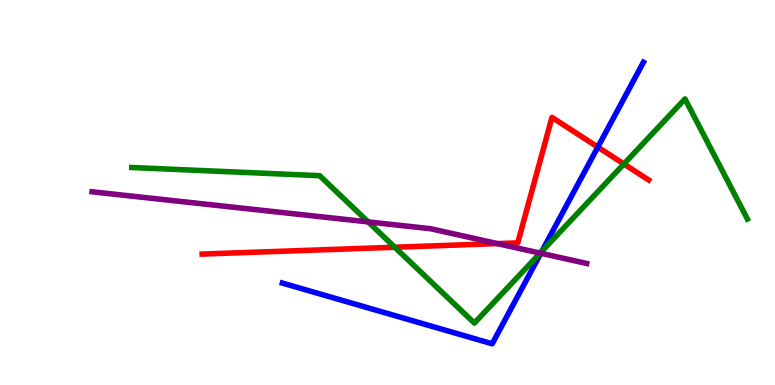[{'lines': ['blue', 'red'], 'intersections': [{'x': 7.71, 'y': 6.18}]}, {'lines': ['green', 'red'], 'intersections': [{'x': 5.09, 'y': 3.58}, {'x': 8.05, 'y': 5.74}]}, {'lines': ['purple', 'red'], 'intersections': [{'x': 6.42, 'y': 3.67}]}, {'lines': ['blue', 'green'], 'intersections': [{'x': 6.99, 'y': 3.47}]}, {'lines': ['blue', 'purple'], 'intersections': [{'x': 6.98, 'y': 3.42}]}, {'lines': ['green', 'purple'], 'intersections': [{'x': 4.75, 'y': 4.24}, {'x': 6.97, 'y': 3.43}]}]